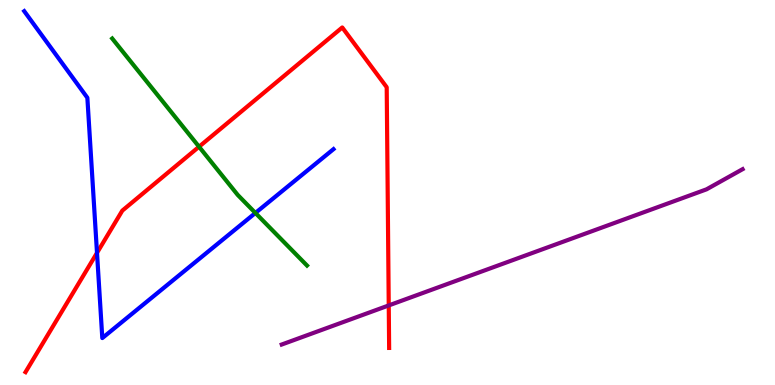[{'lines': ['blue', 'red'], 'intersections': [{'x': 1.25, 'y': 3.43}]}, {'lines': ['green', 'red'], 'intersections': [{'x': 2.57, 'y': 6.19}]}, {'lines': ['purple', 'red'], 'intersections': [{'x': 5.02, 'y': 2.07}]}, {'lines': ['blue', 'green'], 'intersections': [{'x': 3.3, 'y': 4.47}]}, {'lines': ['blue', 'purple'], 'intersections': []}, {'lines': ['green', 'purple'], 'intersections': []}]